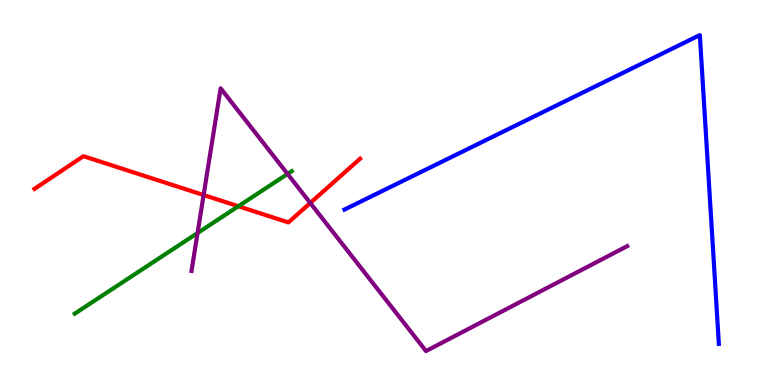[{'lines': ['blue', 'red'], 'intersections': []}, {'lines': ['green', 'red'], 'intersections': [{'x': 3.08, 'y': 4.64}]}, {'lines': ['purple', 'red'], 'intersections': [{'x': 2.63, 'y': 4.93}, {'x': 4.0, 'y': 4.73}]}, {'lines': ['blue', 'green'], 'intersections': []}, {'lines': ['blue', 'purple'], 'intersections': []}, {'lines': ['green', 'purple'], 'intersections': [{'x': 2.55, 'y': 3.95}, {'x': 3.71, 'y': 5.48}]}]